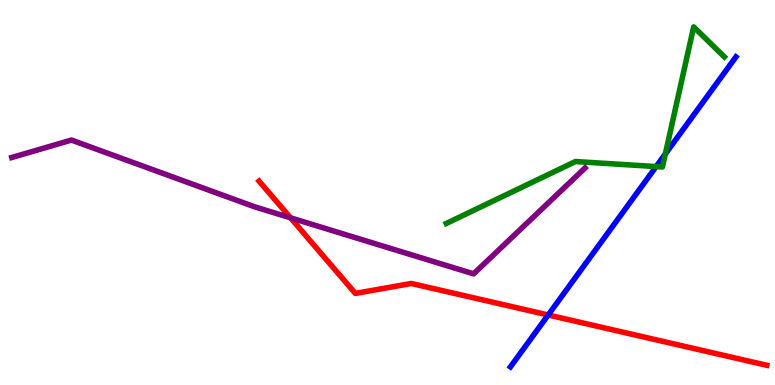[{'lines': ['blue', 'red'], 'intersections': [{'x': 7.07, 'y': 1.82}]}, {'lines': ['green', 'red'], 'intersections': []}, {'lines': ['purple', 'red'], 'intersections': [{'x': 3.75, 'y': 4.34}]}, {'lines': ['blue', 'green'], 'intersections': [{'x': 8.47, 'y': 5.67}, {'x': 8.58, 'y': 6.0}]}, {'lines': ['blue', 'purple'], 'intersections': []}, {'lines': ['green', 'purple'], 'intersections': []}]